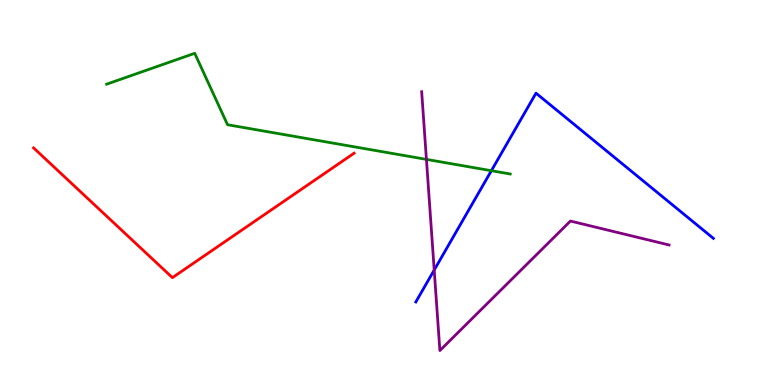[{'lines': ['blue', 'red'], 'intersections': []}, {'lines': ['green', 'red'], 'intersections': []}, {'lines': ['purple', 'red'], 'intersections': []}, {'lines': ['blue', 'green'], 'intersections': [{'x': 6.34, 'y': 5.57}]}, {'lines': ['blue', 'purple'], 'intersections': [{'x': 5.6, 'y': 2.99}]}, {'lines': ['green', 'purple'], 'intersections': [{'x': 5.5, 'y': 5.86}]}]